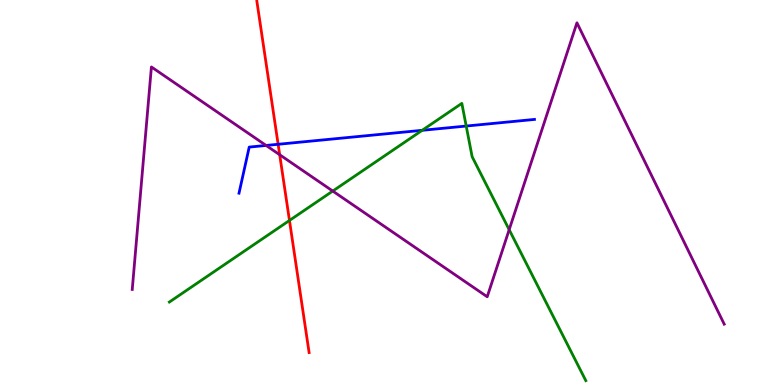[{'lines': ['blue', 'red'], 'intersections': [{'x': 3.59, 'y': 6.25}]}, {'lines': ['green', 'red'], 'intersections': [{'x': 3.74, 'y': 4.27}]}, {'lines': ['purple', 'red'], 'intersections': [{'x': 3.61, 'y': 5.98}]}, {'lines': ['blue', 'green'], 'intersections': [{'x': 5.45, 'y': 6.62}, {'x': 6.02, 'y': 6.73}]}, {'lines': ['blue', 'purple'], 'intersections': [{'x': 3.43, 'y': 6.22}]}, {'lines': ['green', 'purple'], 'intersections': [{'x': 4.29, 'y': 5.04}, {'x': 6.57, 'y': 4.03}]}]